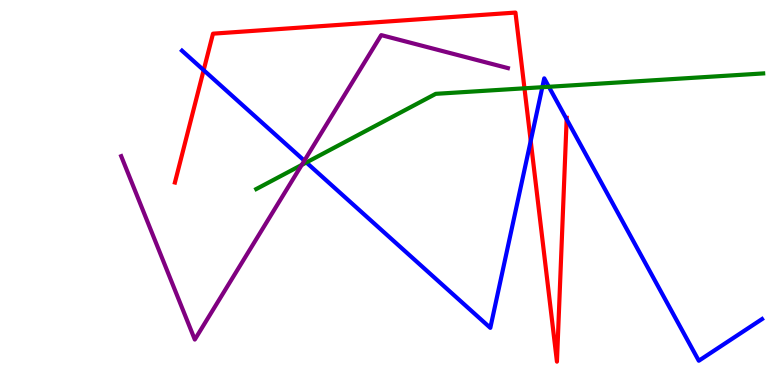[{'lines': ['blue', 'red'], 'intersections': [{'x': 2.63, 'y': 8.18}, {'x': 6.85, 'y': 6.34}, {'x': 7.31, 'y': 6.9}]}, {'lines': ['green', 'red'], 'intersections': [{'x': 6.77, 'y': 7.71}]}, {'lines': ['purple', 'red'], 'intersections': []}, {'lines': ['blue', 'green'], 'intersections': [{'x': 3.95, 'y': 5.78}, {'x': 7.0, 'y': 7.74}, {'x': 7.08, 'y': 7.75}]}, {'lines': ['blue', 'purple'], 'intersections': [{'x': 3.93, 'y': 5.83}]}, {'lines': ['green', 'purple'], 'intersections': [{'x': 3.89, 'y': 5.72}]}]